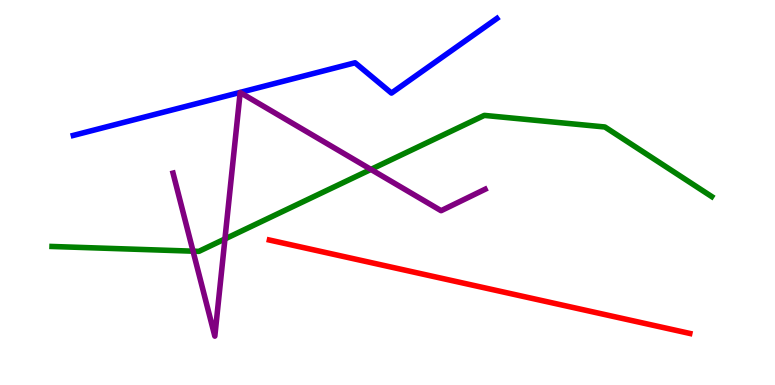[{'lines': ['blue', 'red'], 'intersections': []}, {'lines': ['green', 'red'], 'intersections': []}, {'lines': ['purple', 'red'], 'intersections': []}, {'lines': ['blue', 'green'], 'intersections': []}, {'lines': ['blue', 'purple'], 'intersections': []}, {'lines': ['green', 'purple'], 'intersections': [{'x': 2.49, 'y': 3.48}, {'x': 2.9, 'y': 3.79}, {'x': 4.79, 'y': 5.6}]}]